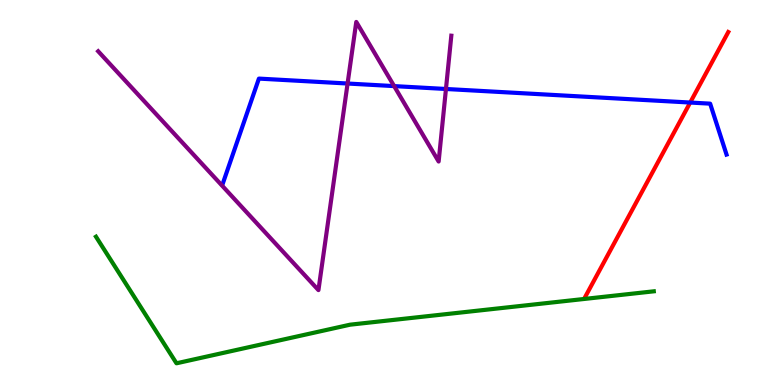[{'lines': ['blue', 'red'], 'intersections': [{'x': 8.91, 'y': 7.34}]}, {'lines': ['green', 'red'], 'intersections': []}, {'lines': ['purple', 'red'], 'intersections': []}, {'lines': ['blue', 'green'], 'intersections': []}, {'lines': ['blue', 'purple'], 'intersections': [{'x': 4.48, 'y': 7.83}, {'x': 5.09, 'y': 7.76}, {'x': 5.75, 'y': 7.69}]}, {'lines': ['green', 'purple'], 'intersections': []}]